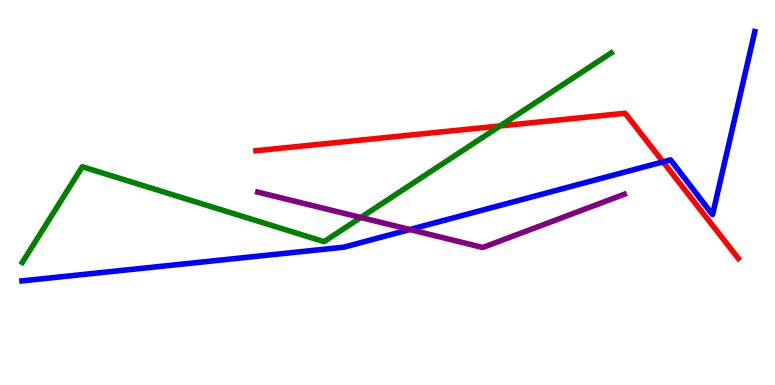[{'lines': ['blue', 'red'], 'intersections': [{'x': 8.56, 'y': 5.8}]}, {'lines': ['green', 'red'], 'intersections': [{'x': 6.45, 'y': 6.73}]}, {'lines': ['purple', 'red'], 'intersections': []}, {'lines': ['blue', 'green'], 'intersections': []}, {'lines': ['blue', 'purple'], 'intersections': [{'x': 5.29, 'y': 4.04}]}, {'lines': ['green', 'purple'], 'intersections': [{'x': 4.66, 'y': 4.35}]}]